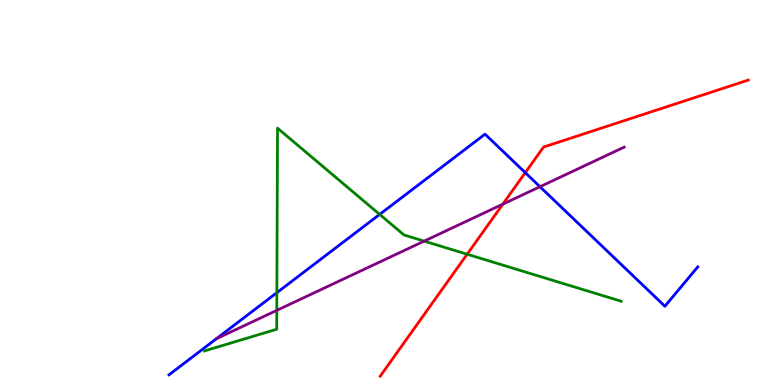[{'lines': ['blue', 'red'], 'intersections': [{'x': 6.78, 'y': 5.52}]}, {'lines': ['green', 'red'], 'intersections': [{'x': 6.03, 'y': 3.4}]}, {'lines': ['purple', 'red'], 'intersections': [{'x': 6.49, 'y': 4.7}]}, {'lines': ['blue', 'green'], 'intersections': [{'x': 3.57, 'y': 2.4}, {'x': 4.9, 'y': 4.43}]}, {'lines': ['blue', 'purple'], 'intersections': [{'x': 6.97, 'y': 5.15}]}, {'lines': ['green', 'purple'], 'intersections': [{'x': 3.57, 'y': 1.94}, {'x': 5.47, 'y': 3.74}]}]